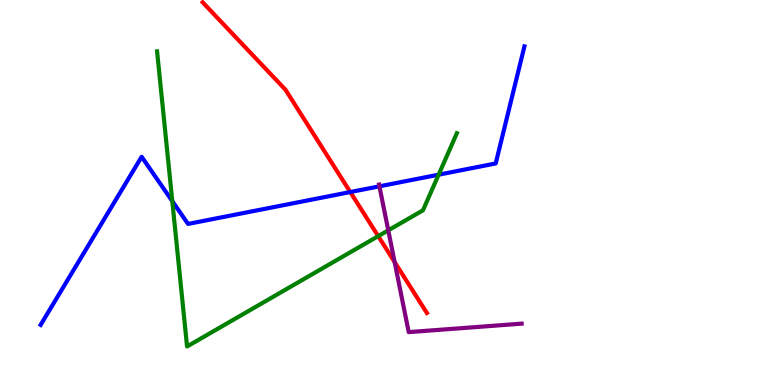[{'lines': ['blue', 'red'], 'intersections': [{'x': 4.52, 'y': 5.01}]}, {'lines': ['green', 'red'], 'intersections': [{'x': 4.88, 'y': 3.87}]}, {'lines': ['purple', 'red'], 'intersections': [{'x': 5.09, 'y': 3.19}]}, {'lines': ['blue', 'green'], 'intersections': [{'x': 2.22, 'y': 4.77}, {'x': 5.66, 'y': 5.46}]}, {'lines': ['blue', 'purple'], 'intersections': [{'x': 4.9, 'y': 5.16}]}, {'lines': ['green', 'purple'], 'intersections': [{'x': 5.01, 'y': 4.02}]}]